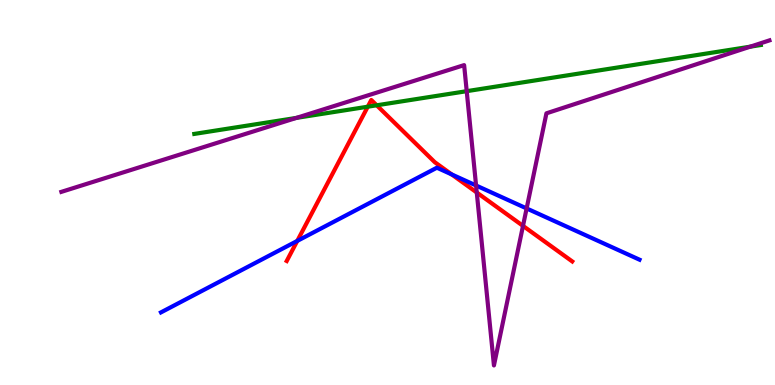[{'lines': ['blue', 'red'], 'intersections': [{'x': 3.84, 'y': 3.74}, {'x': 5.83, 'y': 5.47}]}, {'lines': ['green', 'red'], 'intersections': [{'x': 4.75, 'y': 7.23}, {'x': 4.86, 'y': 7.27}]}, {'lines': ['purple', 'red'], 'intersections': [{'x': 6.15, 'y': 5.0}, {'x': 6.75, 'y': 4.13}]}, {'lines': ['blue', 'green'], 'intersections': []}, {'lines': ['blue', 'purple'], 'intersections': [{'x': 6.14, 'y': 5.18}, {'x': 6.8, 'y': 4.59}]}, {'lines': ['green', 'purple'], 'intersections': [{'x': 3.82, 'y': 6.94}, {'x': 6.02, 'y': 7.63}, {'x': 9.68, 'y': 8.79}]}]